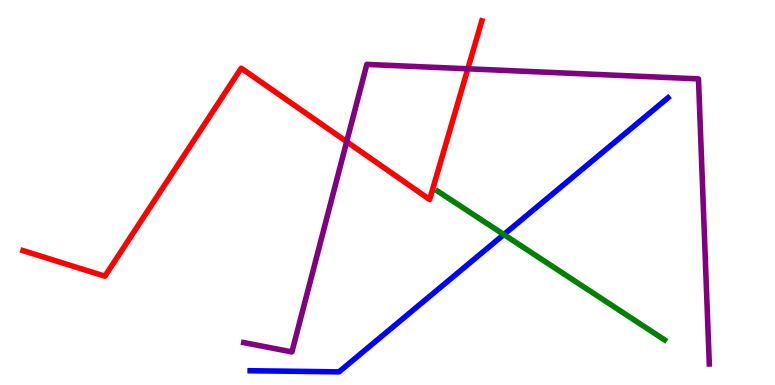[{'lines': ['blue', 'red'], 'intersections': []}, {'lines': ['green', 'red'], 'intersections': []}, {'lines': ['purple', 'red'], 'intersections': [{'x': 4.47, 'y': 6.32}, {'x': 6.04, 'y': 8.21}]}, {'lines': ['blue', 'green'], 'intersections': [{'x': 6.5, 'y': 3.91}]}, {'lines': ['blue', 'purple'], 'intersections': []}, {'lines': ['green', 'purple'], 'intersections': []}]